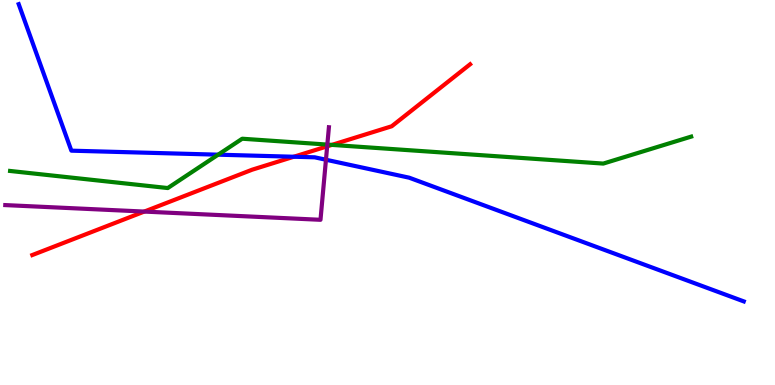[{'lines': ['blue', 'red'], 'intersections': [{'x': 3.79, 'y': 5.93}]}, {'lines': ['green', 'red'], 'intersections': [{'x': 4.28, 'y': 6.24}]}, {'lines': ['purple', 'red'], 'intersections': [{'x': 1.86, 'y': 4.5}, {'x': 4.22, 'y': 6.2}]}, {'lines': ['blue', 'green'], 'intersections': [{'x': 2.81, 'y': 5.98}]}, {'lines': ['blue', 'purple'], 'intersections': [{'x': 4.21, 'y': 5.85}]}, {'lines': ['green', 'purple'], 'intersections': [{'x': 4.22, 'y': 6.24}]}]